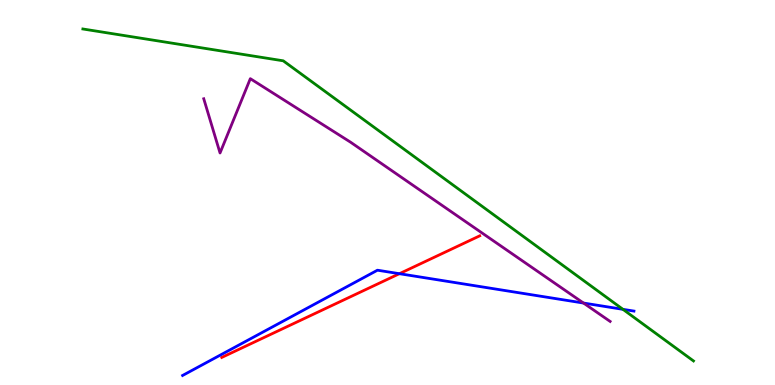[{'lines': ['blue', 'red'], 'intersections': [{'x': 5.15, 'y': 2.89}]}, {'lines': ['green', 'red'], 'intersections': []}, {'lines': ['purple', 'red'], 'intersections': []}, {'lines': ['blue', 'green'], 'intersections': [{'x': 8.04, 'y': 1.97}]}, {'lines': ['blue', 'purple'], 'intersections': [{'x': 7.53, 'y': 2.13}]}, {'lines': ['green', 'purple'], 'intersections': []}]